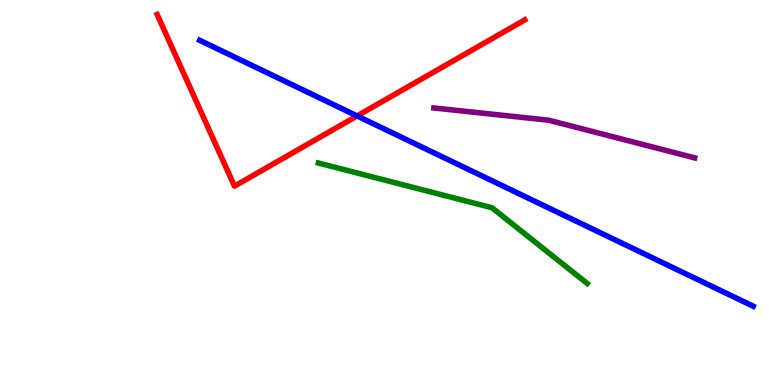[{'lines': ['blue', 'red'], 'intersections': [{'x': 4.61, 'y': 6.99}]}, {'lines': ['green', 'red'], 'intersections': []}, {'lines': ['purple', 'red'], 'intersections': []}, {'lines': ['blue', 'green'], 'intersections': []}, {'lines': ['blue', 'purple'], 'intersections': []}, {'lines': ['green', 'purple'], 'intersections': []}]